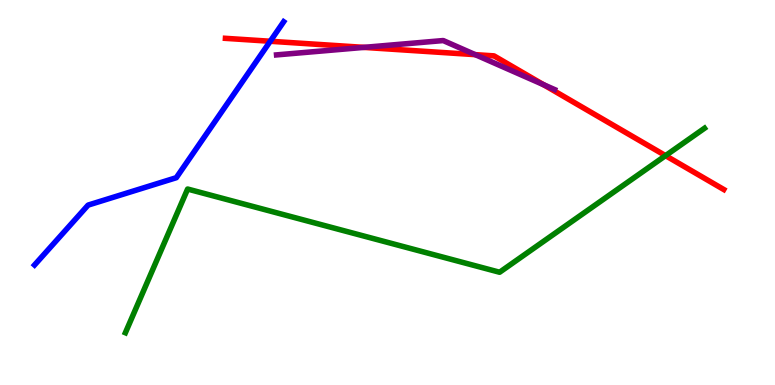[{'lines': ['blue', 'red'], 'intersections': [{'x': 3.49, 'y': 8.93}]}, {'lines': ['green', 'red'], 'intersections': [{'x': 8.59, 'y': 5.96}]}, {'lines': ['purple', 'red'], 'intersections': [{'x': 4.7, 'y': 8.77}, {'x': 6.13, 'y': 8.58}, {'x': 7.01, 'y': 7.8}]}, {'lines': ['blue', 'green'], 'intersections': []}, {'lines': ['blue', 'purple'], 'intersections': []}, {'lines': ['green', 'purple'], 'intersections': []}]